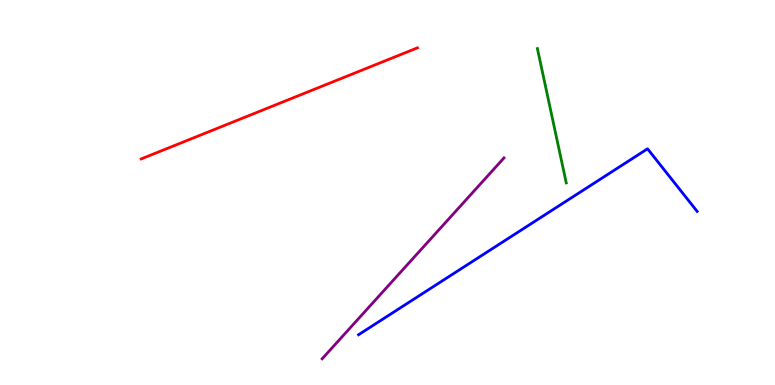[{'lines': ['blue', 'red'], 'intersections': []}, {'lines': ['green', 'red'], 'intersections': []}, {'lines': ['purple', 'red'], 'intersections': []}, {'lines': ['blue', 'green'], 'intersections': []}, {'lines': ['blue', 'purple'], 'intersections': []}, {'lines': ['green', 'purple'], 'intersections': []}]